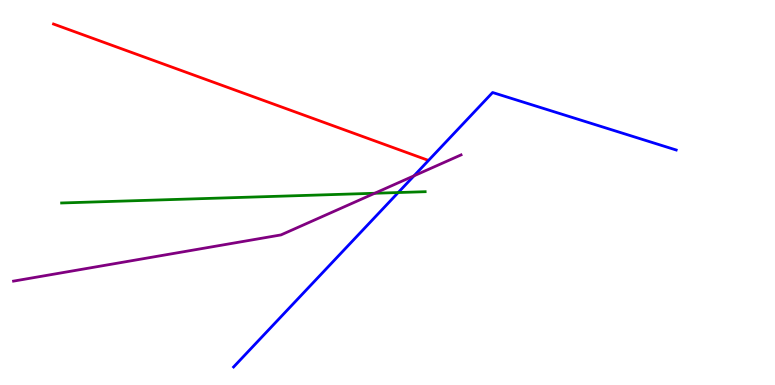[{'lines': ['blue', 'red'], 'intersections': []}, {'lines': ['green', 'red'], 'intersections': []}, {'lines': ['purple', 'red'], 'intersections': []}, {'lines': ['blue', 'green'], 'intersections': [{'x': 5.14, 'y': 5.0}]}, {'lines': ['blue', 'purple'], 'intersections': [{'x': 5.34, 'y': 5.43}]}, {'lines': ['green', 'purple'], 'intersections': [{'x': 4.84, 'y': 4.98}]}]